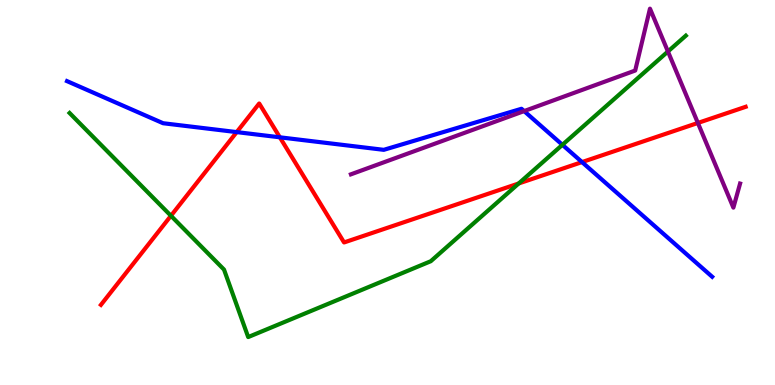[{'lines': ['blue', 'red'], 'intersections': [{'x': 3.05, 'y': 6.57}, {'x': 3.61, 'y': 6.43}, {'x': 7.51, 'y': 5.79}]}, {'lines': ['green', 'red'], 'intersections': [{'x': 2.21, 'y': 4.4}, {'x': 6.69, 'y': 5.23}]}, {'lines': ['purple', 'red'], 'intersections': [{'x': 9.0, 'y': 6.81}]}, {'lines': ['blue', 'green'], 'intersections': [{'x': 7.26, 'y': 6.24}]}, {'lines': ['blue', 'purple'], 'intersections': [{'x': 6.76, 'y': 7.11}]}, {'lines': ['green', 'purple'], 'intersections': [{'x': 8.62, 'y': 8.66}]}]